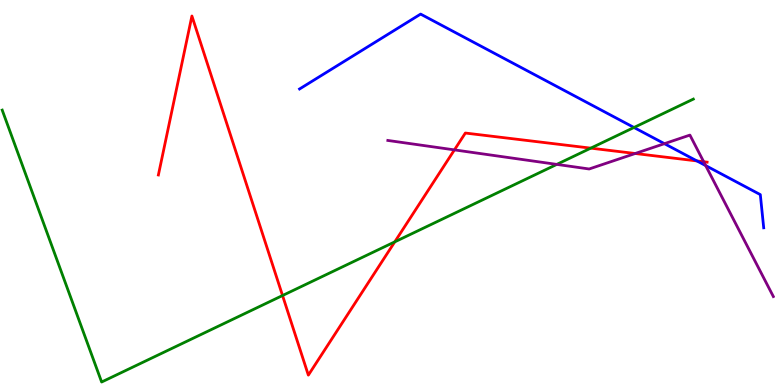[{'lines': ['blue', 'red'], 'intersections': [{'x': 8.99, 'y': 5.82}]}, {'lines': ['green', 'red'], 'intersections': [{'x': 3.65, 'y': 2.32}, {'x': 5.09, 'y': 3.72}, {'x': 7.62, 'y': 6.15}]}, {'lines': ['purple', 'red'], 'intersections': [{'x': 5.86, 'y': 6.11}, {'x': 8.2, 'y': 6.01}, {'x': 9.08, 'y': 5.8}]}, {'lines': ['blue', 'green'], 'intersections': [{'x': 8.18, 'y': 6.69}]}, {'lines': ['blue', 'purple'], 'intersections': [{'x': 8.57, 'y': 6.27}, {'x': 9.11, 'y': 5.7}]}, {'lines': ['green', 'purple'], 'intersections': [{'x': 7.18, 'y': 5.73}]}]